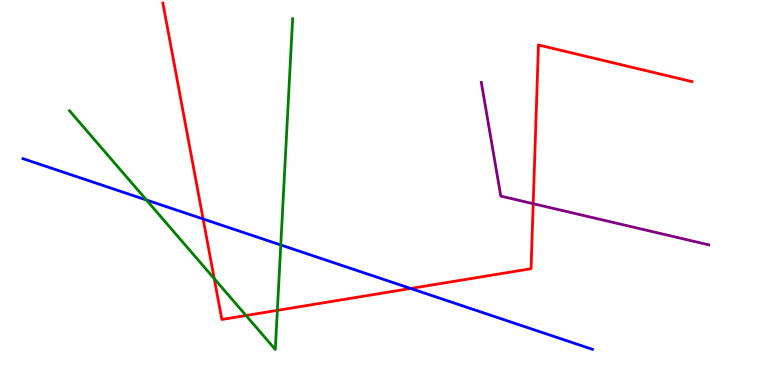[{'lines': ['blue', 'red'], 'intersections': [{'x': 2.62, 'y': 4.31}, {'x': 5.3, 'y': 2.51}]}, {'lines': ['green', 'red'], 'intersections': [{'x': 2.76, 'y': 2.76}, {'x': 3.17, 'y': 1.81}, {'x': 3.58, 'y': 1.94}]}, {'lines': ['purple', 'red'], 'intersections': [{'x': 6.88, 'y': 4.71}]}, {'lines': ['blue', 'green'], 'intersections': [{'x': 1.89, 'y': 4.81}, {'x': 3.62, 'y': 3.64}]}, {'lines': ['blue', 'purple'], 'intersections': []}, {'lines': ['green', 'purple'], 'intersections': []}]